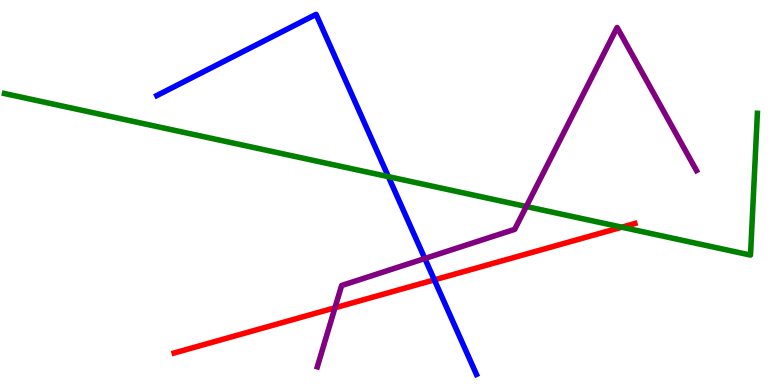[{'lines': ['blue', 'red'], 'intersections': [{'x': 5.6, 'y': 2.73}]}, {'lines': ['green', 'red'], 'intersections': [{'x': 8.02, 'y': 4.1}]}, {'lines': ['purple', 'red'], 'intersections': [{'x': 4.32, 'y': 2.01}]}, {'lines': ['blue', 'green'], 'intersections': [{'x': 5.01, 'y': 5.41}]}, {'lines': ['blue', 'purple'], 'intersections': [{'x': 5.48, 'y': 3.29}]}, {'lines': ['green', 'purple'], 'intersections': [{'x': 6.79, 'y': 4.64}]}]